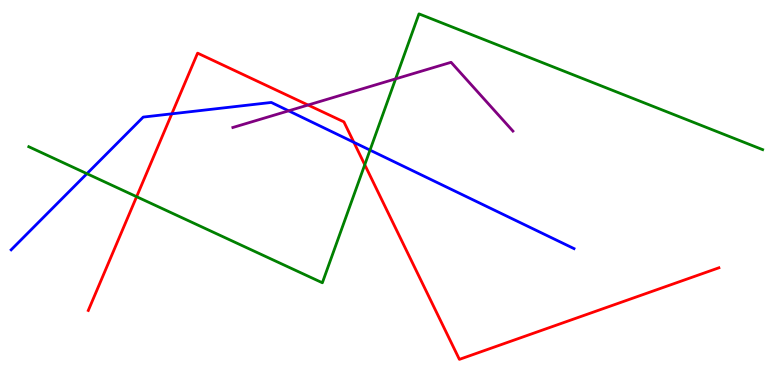[{'lines': ['blue', 'red'], 'intersections': [{'x': 2.22, 'y': 7.04}, {'x': 4.57, 'y': 6.3}]}, {'lines': ['green', 'red'], 'intersections': [{'x': 1.76, 'y': 4.89}, {'x': 4.71, 'y': 5.72}]}, {'lines': ['purple', 'red'], 'intersections': [{'x': 3.97, 'y': 7.27}]}, {'lines': ['blue', 'green'], 'intersections': [{'x': 1.12, 'y': 5.49}, {'x': 4.77, 'y': 6.1}]}, {'lines': ['blue', 'purple'], 'intersections': [{'x': 3.72, 'y': 7.12}]}, {'lines': ['green', 'purple'], 'intersections': [{'x': 5.1, 'y': 7.95}]}]